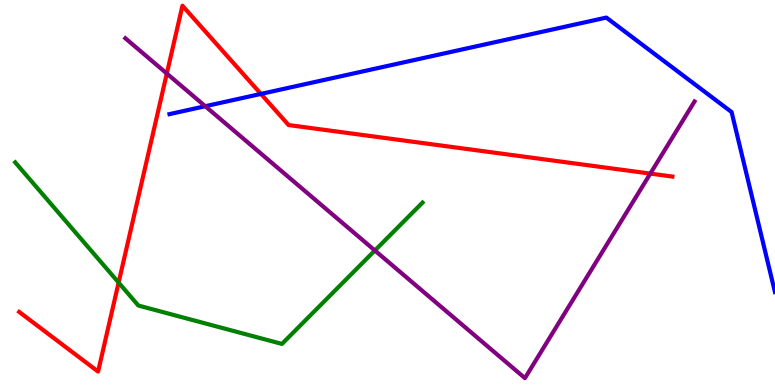[{'lines': ['blue', 'red'], 'intersections': [{'x': 3.37, 'y': 7.56}]}, {'lines': ['green', 'red'], 'intersections': [{'x': 1.53, 'y': 2.66}]}, {'lines': ['purple', 'red'], 'intersections': [{'x': 2.15, 'y': 8.09}, {'x': 8.39, 'y': 5.49}]}, {'lines': ['blue', 'green'], 'intersections': []}, {'lines': ['blue', 'purple'], 'intersections': [{'x': 2.65, 'y': 7.24}]}, {'lines': ['green', 'purple'], 'intersections': [{'x': 4.84, 'y': 3.49}]}]